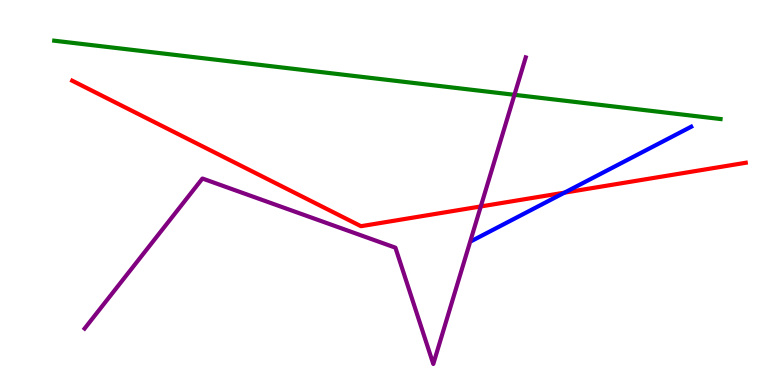[{'lines': ['blue', 'red'], 'intersections': [{'x': 7.28, 'y': 5.0}]}, {'lines': ['green', 'red'], 'intersections': []}, {'lines': ['purple', 'red'], 'intersections': [{'x': 6.2, 'y': 4.64}]}, {'lines': ['blue', 'green'], 'intersections': []}, {'lines': ['blue', 'purple'], 'intersections': []}, {'lines': ['green', 'purple'], 'intersections': [{'x': 6.64, 'y': 7.54}]}]